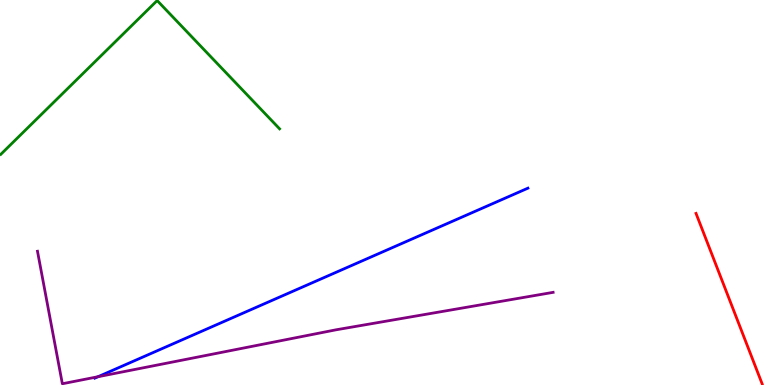[{'lines': ['blue', 'red'], 'intersections': []}, {'lines': ['green', 'red'], 'intersections': []}, {'lines': ['purple', 'red'], 'intersections': []}, {'lines': ['blue', 'green'], 'intersections': []}, {'lines': ['blue', 'purple'], 'intersections': [{'x': 1.26, 'y': 0.215}]}, {'lines': ['green', 'purple'], 'intersections': []}]